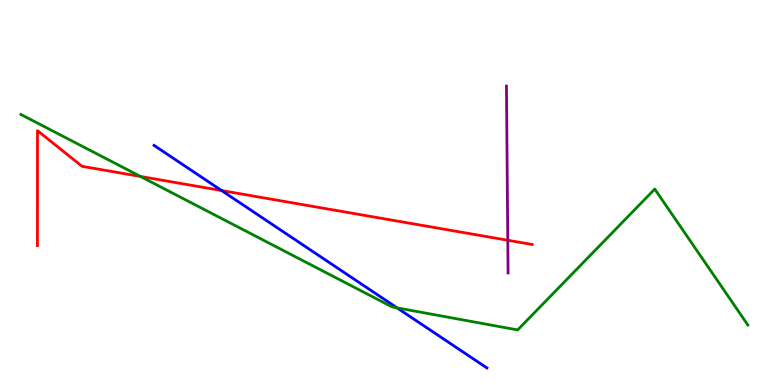[{'lines': ['blue', 'red'], 'intersections': [{'x': 2.86, 'y': 5.05}]}, {'lines': ['green', 'red'], 'intersections': [{'x': 1.81, 'y': 5.42}]}, {'lines': ['purple', 'red'], 'intersections': [{'x': 6.55, 'y': 3.76}]}, {'lines': ['blue', 'green'], 'intersections': [{'x': 5.12, 'y': 2.0}]}, {'lines': ['blue', 'purple'], 'intersections': []}, {'lines': ['green', 'purple'], 'intersections': []}]